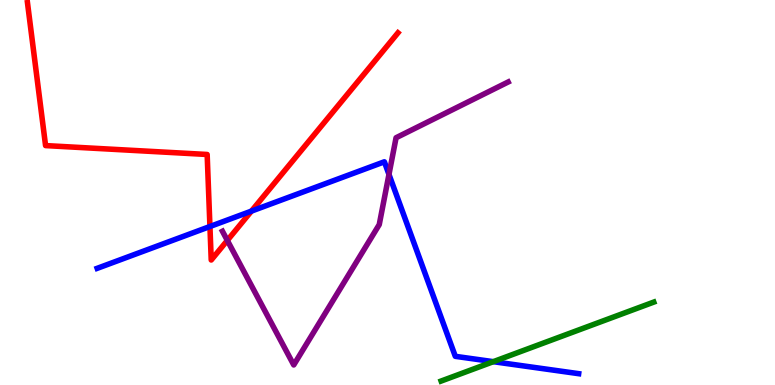[{'lines': ['blue', 'red'], 'intersections': [{'x': 2.71, 'y': 4.12}, {'x': 3.24, 'y': 4.52}]}, {'lines': ['green', 'red'], 'intersections': []}, {'lines': ['purple', 'red'], 'intersections': [{'x': 2.93, 'y': 3.76}]}, {'lines': ['blue', 'green'], 'intersections': [{'x': 6.37, 'y': 0.606}]}, {'lines': ['blue', 'purple'], 'intersections': [{'x': 5.02, 'y': 5.47}]}, {'lines': ['green', 'purple'], 'intersections': []}]